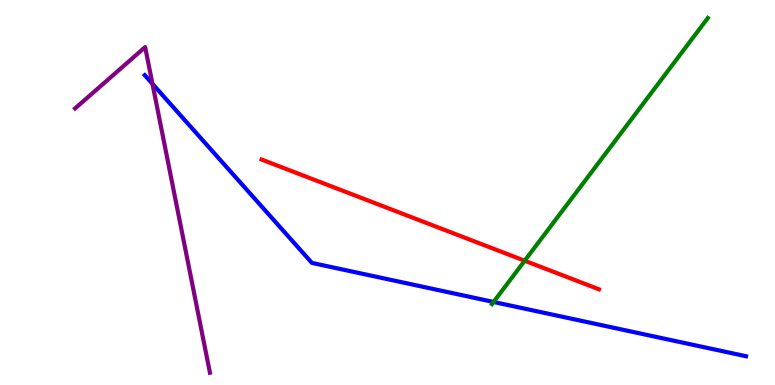[{'lines': ['blue', 'red'], 'intersections': []}, {'lines': ['green', 'red'], 'intersections': [{'x': 6.77, 'y': 3.23}]}, {'lines': ['purple', 'red'], 'intersections': []}, {'lines': ['blue', 'green'], 'intersections': [{'x': 6.37, 'y': 2.16}]}, {'lines': ['blue', 'purple'], 'intersections': [{'x': 1.97, 'y': 7.82}]}, {'lines': ['green', 'purple'], 'intersections': []}]